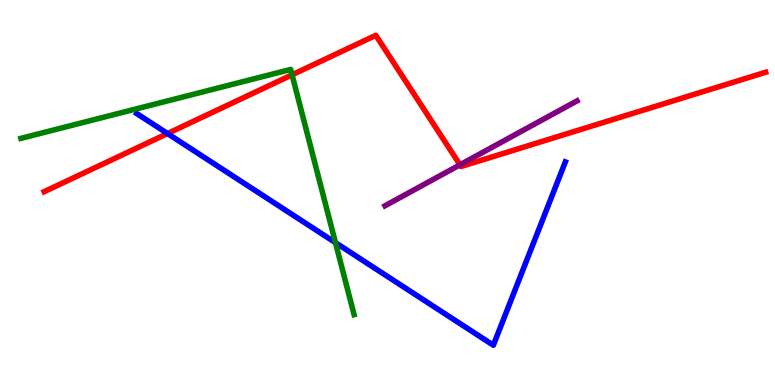[{'lines': ['blue', 'red'], 'intersections': [{'x': 2.16, 'y': 6.53}]}, {'lines': ['green', 'red'], 'intersections': [{'x': 3.77, 'y': 8.06}]}, {'lines': ['purple', 'red'], 'intersections': [{'x': 5.94, 'y': 5.72}]}, {'lines': ['blue', 'green'], 'intersections': [{'x': 4.33, 'y': 3.7}]}, {'lines': ['blue', 'purple'], 'intersections': []}, {'lines': ['green', 'purple'], 'intersections': []}]